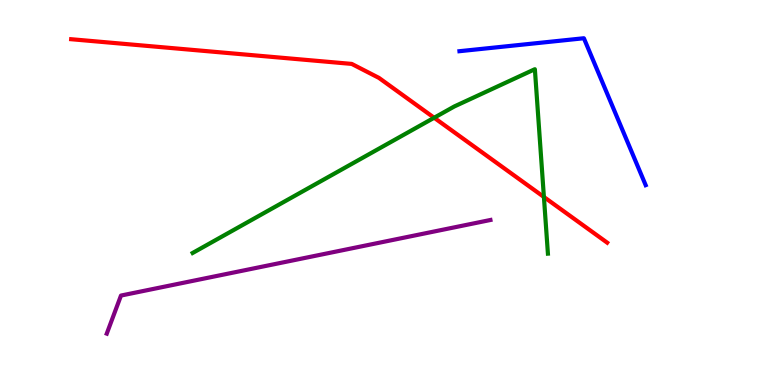[{'lines': ['blue', 'red'], 'intersections': []}, {'lines': ['green', 'red'], 'intersections': [{'x': 5.6, 'y': 6.94}, {'x': 7.02, 'y': 4.88}]}, {'lines': ['purple', 'red'], 'intersections': []}, {'lines': ['blue', 'green'], 'intersections': []}, {'lines': ['blue', 'purple'], 'intersections': []}, {'lines': ['green', 'purple'], 'intersections': []}]